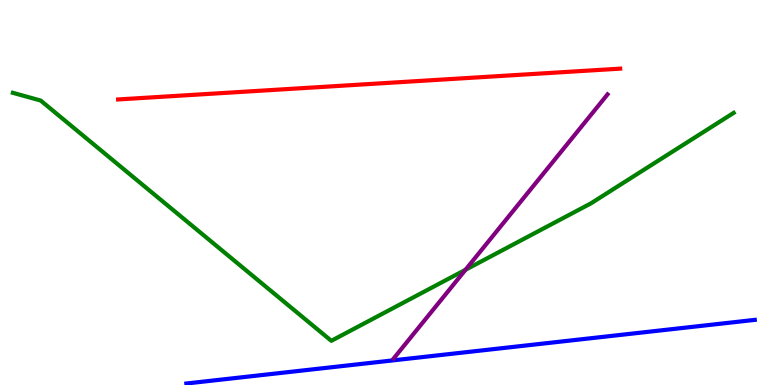[{'lines': ['blue', 'red'], 'intersections': []}, {'lines': ['green', 'red'], 'intersections': []}, {'lines': ['purple', 'red'], 'intersections': []}, {'lines': ['blue', 'green'], 'intersections': []}, {'lines': ['blue', 'purple'], 'intersections': []}, {'lines': ['green', 'purple'], 'intersections': [{'x': 6.01, 'y': 2.99}]}]